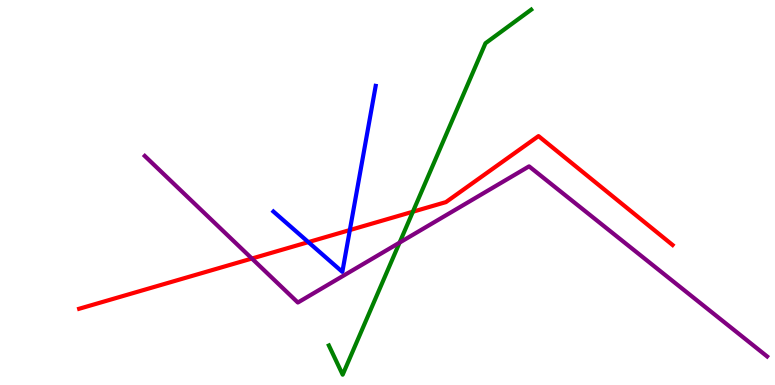[{'lines': ['blue', 'red'], 'intersections': [{'x': 3.98, 'y': 3.71}, {'x': 4.51, 'y': 4.02}]}, {'lines': ['green', 'red'], 'intersections': [{'x': 5.33, 'y': 4.5}]}, {'lines': ['purple', 'red'], 'intersections': [{'x': 3.25, 'y': 3.28}]}, {'lines': ['blue', 'green'], 'intersections': []}, {'lines': ['blue', 'purple'], 'intersections': []}, {'lines': ['green', 'purple'], 'intersections': [{'x': 5.16, 'y': 3.7}]}]